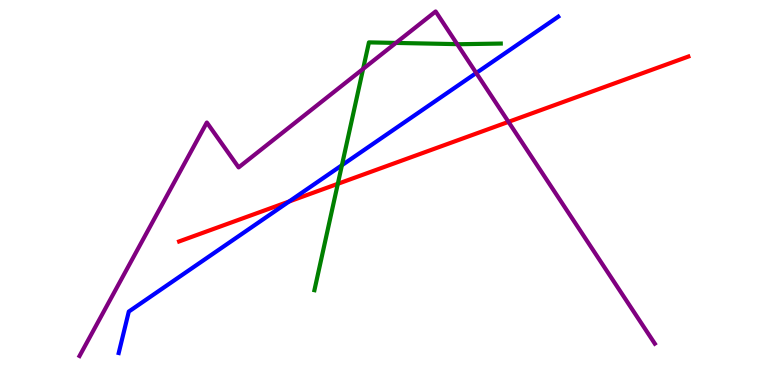[{'lines': ['blue', 'red'], 'intersections': [{'x': 3.73, 'y': 4.77}]}, {'lines': ['green', 'red'], 'intersections': [{'x': 4.36, 'y': 5.23}]}, {'lines': ['purple', 'red'], 'intersections': [{'x': 6.56, 'y': 6.83}]}, {'lines': ['blue', 'green'], 'intersections': [{'x': 4.41, 'y': 5.71}]}, {'lines': ['blue', 'purple'], 'intersections': [{'x': 6.15, 'y': 8.1}]}, {'lines': ['green', 'purple'], 'intersections': [{'x': 4.69, 'y': 8.21}, {'x': 5.11, 'y': 8.89}, {'x': 5.9, 'y': 8.85}]}]